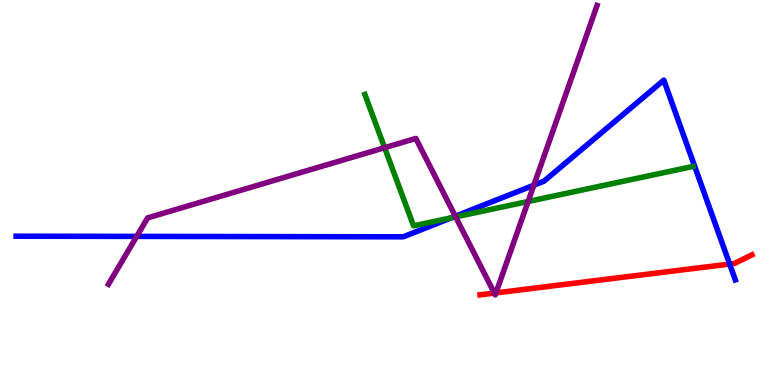[{'lines': ['blue', 'red'], 'intersections': [{'x': 9.41, 'y': 3.14}]}, {'lines': ['green', 'red'], 'intersections': []}, {'lines': ['purple', 'red'], 'intersections': [{'x': 6.38, 'y': 2.39}, {'x': 6.4, 'y': 2.39}]}, {'lines': ['blue', 'green'], 'intersections': [{'x': 5.83, 'y': 4.34}]}, {'lines': ['blue', 'purple'], 'intersections': [{'x': 1.76, 'y': 3.86}, {'x': 5.88, 'y': 4.38}, {'x': 6.89, 'y': 5.19}]}, {'lines': ['green', 'purple'], 'intersections': [{'x': 4.96, 'y': 6.16}, {'x': 5.88, 'y': 4.37}, {'x': 6.81, 'y': 4.77}]}]